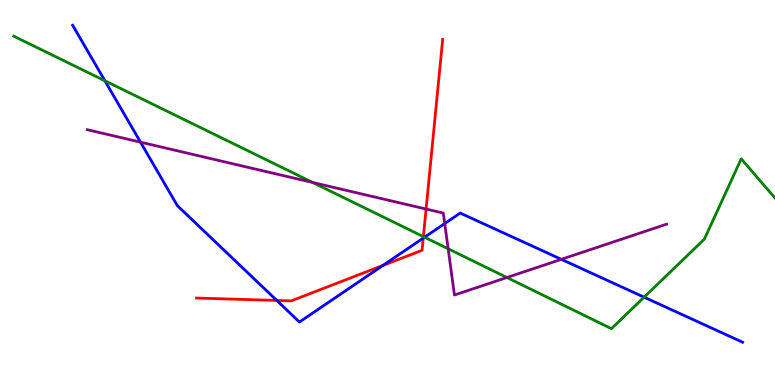[{'lines': ['blue', 'red'], 'intersections': [{'x': 3.57, 'y': 2.2}, {'x': 4.94, 'y': 3.11}, {'x': 5.46, 'y': 3.82}]}, {'lines': ['green', 'red'], 'intersections': [{'x': 5.46, 'y': 3.85}]}, {'lines': ['purple', 'red'], 'intersections': [{'x': 5.5, 'y': 4.57}]}, {'lines': ['blue', 'green'], 'intersections': [{'x': 1.35, 'y': 7.9}, {'x': 5.48, 'y': 3.84}, {'x': 8.31, 'y': 2.28}]}, {'lines': ['blue', 'purple'], 'intersections': [{'x': 1.81, 'y': 6.31}, {'x': 5.74, 'y': 4.19}, {'x': 7.24, 'y': 3.26}]}, {'lines': ['green', 'purple'], 'intersections': [{'x': 4.04, 'y': 5.26}, {'x': 5.78, 'y': 3.54}, {'x': 6.54, 'y': 2.79}]}]